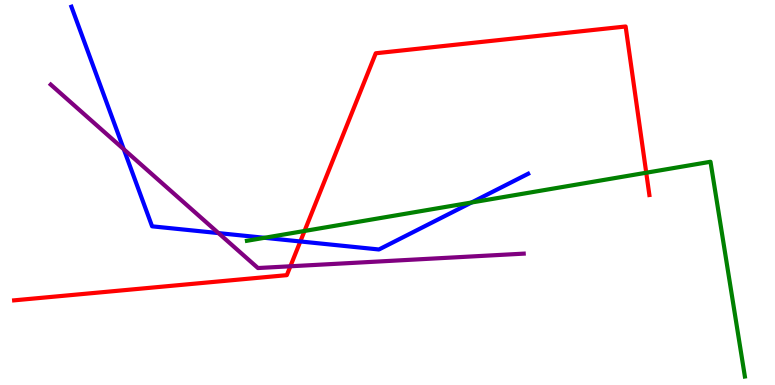[{'lines': ['blue', 'red'], 'intersections': [{'x': 3.88, 'y': 3.73}]}, {'lines': ['green', 'red'], 'intersections': [{'x': 3.93, 'y': 4.0}, {'x': 8.34, 'y': 5.51}]}, {'lines': ['purple', 'red'], 'intersections': [{'x': 3.75, 'y': 3.08}]}, {'lines': ['blue', 'green'], 'intersections': [{'x': 3.41, 'y': 3.82}, {'x': 6.08, 'y': 4.74}]}, {'lines': ['blue', 'purple'], 'intersections': [{'x': 1.6, 'y': 6.12}, {'x': 2.82, 'y': 3.95}]}, {'lines': ['green', 'purple'], 'intersections': []}]